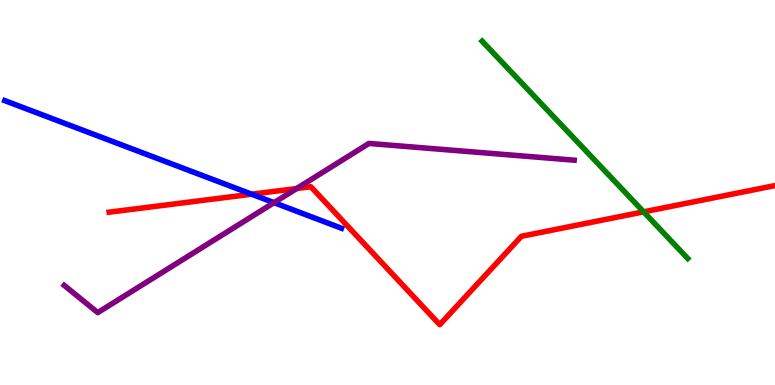[{'lines': ['blue', 'red'], 'intersections': [{'x': 3.25, 'y': 4.96}]}, {'lines': ['green', 'red'], 'intersections': [{'x': 8.3, 'y': 4.5}]}, {'lines': ['purple', 'red'], 'intersections': [{'x': 3.83, 'y': 5.1}]}, {'lines': ['blue', 'green'], 'intersections': []}, {'lines': ['blue', 'purple'], 'intersections': [{'x': 3.54, 'y': 4.74}]}, {'lines': ['green', 'purple'], 'intersections': []}]